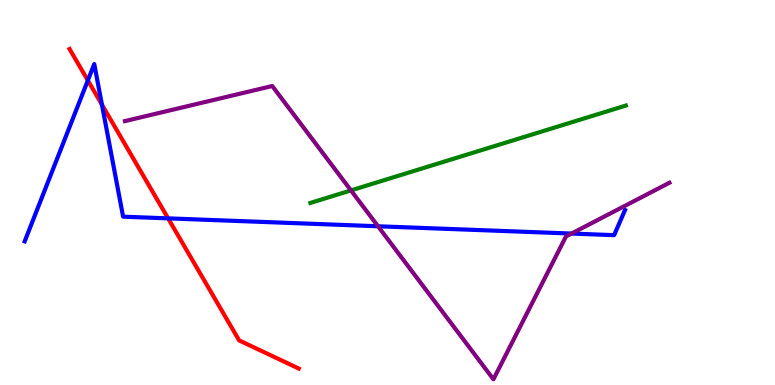[{'lines': ['blue', 'red'], 'intersections': [{'x': 1.13, 'y': 7.91}, {'x': 1.32, 'y': 7.28}, {'x': 2.17, 'y': 4.33}]}, {'lines': ['green', 'red'], 'intersections': []}, {'lines': ['purple', 'red'], 'intersections': []}, {'lines': ['blue', 'green'], 'intersections': []}, {'lines': ['blue', 'purple'], 'intersections': [{'x': 4.88, 'y': 4.12}, {'x': 7.37, 'y': 3.93}]}, {'lines': ['green', 'purple'], 'intersections': [{'x': 4.53, 'y': 5.05}]}]